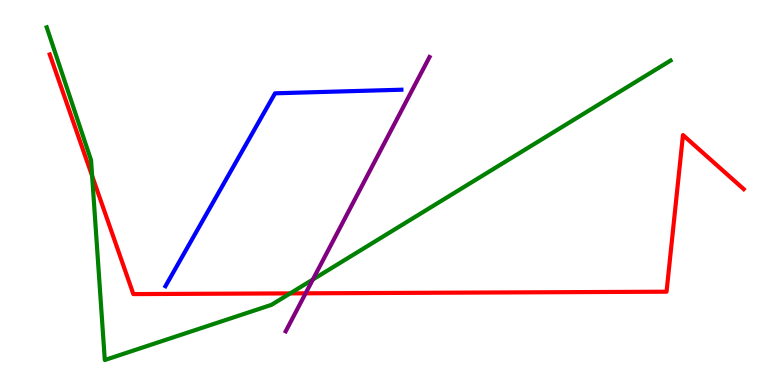[{'lines': ['blue', 'red'], 'intersections': []}, {'lines': ['green', 'red'], 'intersections': [{'x': 1.19, 'y': 5.43}, {'x': 3.74, 'y': 2.38}]}, {'lines': ['purple', 'red'], 'intersections': [{'x': 3.94, 'y': 2.38}]}, {'lines': ['blue', 'green'], 'intersections': []}, {'lines': ['blue', 'purple'], 'intersections': []}, {'lines': ['green', 'purple'], 'intersections': [{'x': 4.04, 'y': 2.74}]}]